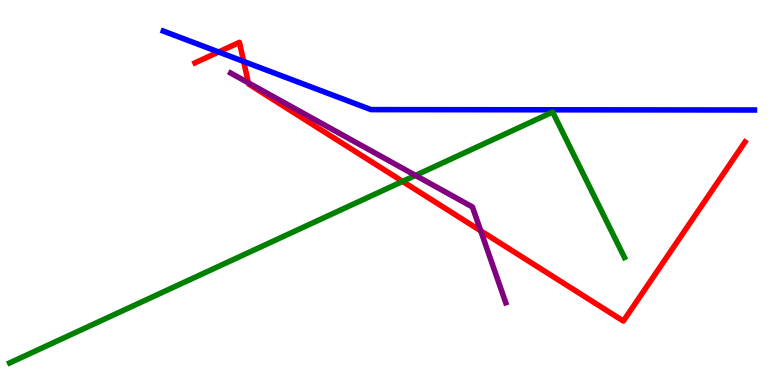[{'lines': ['blue', 'red'], 'intersections': [{'x': 2.82, 'y': 8.65}, {'x': 3.14, 'y': 8.4}]}, {'lines': ['green', 'red'], 'intersections': [{'x': 5.19, 'y': 5.29}]}, {'lines': ['purple', 'red'], 'intersections': [{'x': 3.2, 'y': 7.85}, {'x': 6.2, 'y': 4.0}]}, {'lines': ['blue', 'green'], 'intersections': []}, {'lines': ['blue', 'purple'], 'intersections': []}, {'lines': ['green', 'purple'], 'intersections': [{'x': 5.36, 'y': 5.44}]}]